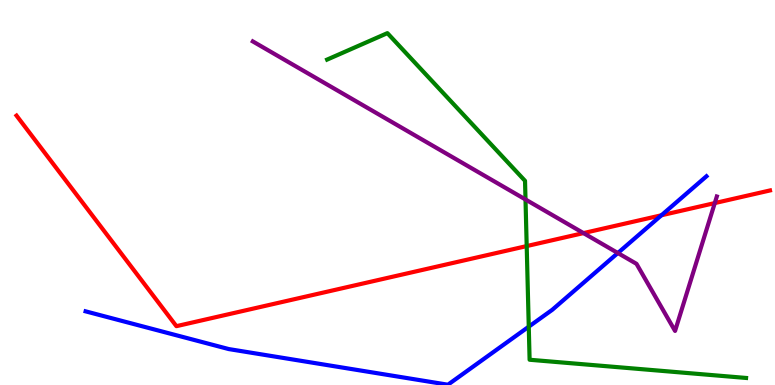[{'lines': ['blue', 'red'], 'intersections': [{'x': 8.53, 'y': 4.41}]}, {'lines': ['green', 'red'], 'intersections': [{'x': 6.8, 'y': 3.61}]}, {'lines': ['purple', 'red'], 'intersections': [{'x': 7.53, 'y': 3.95}, {'x': 9.22, 'y': 4.73}]}, {'lines': ['blue', 'green'], 'intersections': [{'x': 6.82, 'y': 1.51}]}, {'lines': ['blue', 'purple'], 'intersections': [{'x': 7.97, 'y': 3.43}]}, {'lines': ['green', 'purple'], 'intersections': [{'x': 6.78, 'y': 4.82}]}]